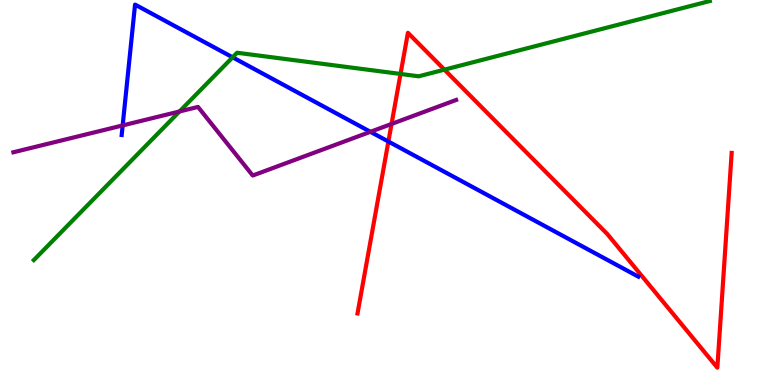[{'lines': ['blue', 'red'], 'intersections': [{'x': 5.01, 'y': 6.32}]}, {'lines': ['green', 'red'], 'intersections': [{'x': 5.17, 'y': 8.08}, {'x': 5.73, 'y': 8.19}]}, {'lines': ['purple', 'red'], 'intersections': [{'x': 5.05, 'y': 6.78}]}, {'lines': ['blue', 'green'], 'intersections': [{'x': 3.0, 'y': 8.51}]}, {'lines': ['blue', 'purple'], 'intersections': [{'x': 1.58, 'y': 6.74}, {'x': 4.78, 'y': 6.58}]}, {'lines': ['green', 'purple'], 'intersections': [{'x': 2.32, 'y': 7.1}]}]